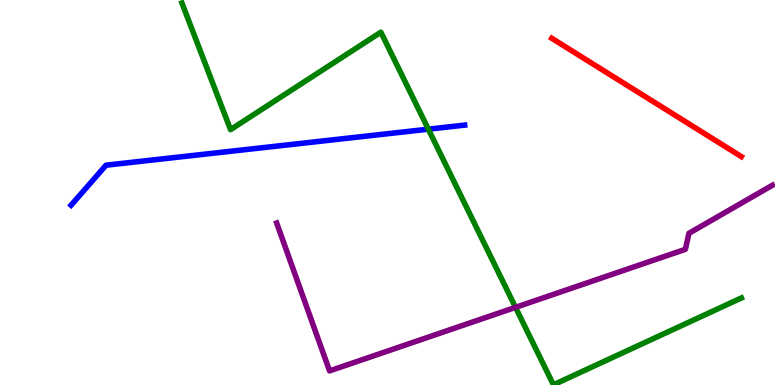[{'lines': ['blue', 'red'], 'intersections': []}, {'lines': ['green', 'red'], 'intersections': []}, {'lines': ['purple', 'red'], 'intersections': []}, {'lines': ['blue', 'green'], 'intersections': [{'x': 5.53, 'y': 6.64}]}, {'lines': ['blue', 'purple'], 'intersections': []}, {'lines': ['green', 'purple'], 'intersections': [{'x': 6.65, 'y': 2.02}]}]